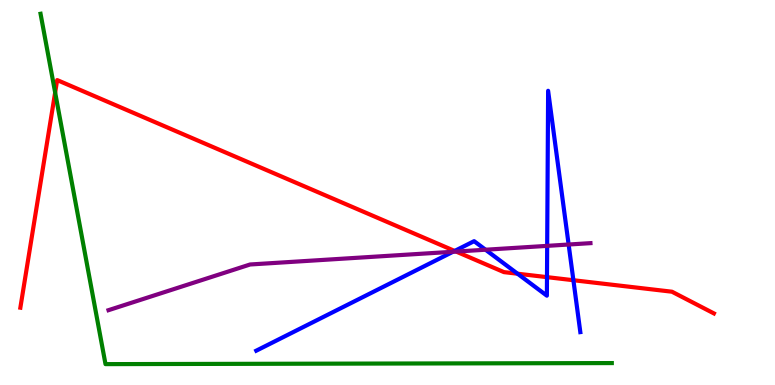[{'lines': ['blue', 'red'], 'intersections': [{'x': 5.87, 'y': 3.48}, {'x': 6.68, 'y': 2.89}, {'x': 7.06, 'y': 2.8}, {'x': 7.4, 'y': 2.72}]}, {'lines': ['green', 'red'], 'intersections': [{'x': 0.712, 'y': 7.6}]}, {'lines': ['purple', 'red'], 'intersections': [{'x': 5.89, 'y': 3.47}]}, {'lines': ['blue', 'green'], 'intersections': []}, {'lines': ['blue', 'purple'], 'intersections': [{'x': 5.85, 'y': 3.46}, {'x': 6.27, 'y': 3.51}, {'x': 7.06, 'y': 3.61}, {'x': 7.34, 'y': 3.65}]}, {'lines': ['green', 'purple'], 'intersections': []}]